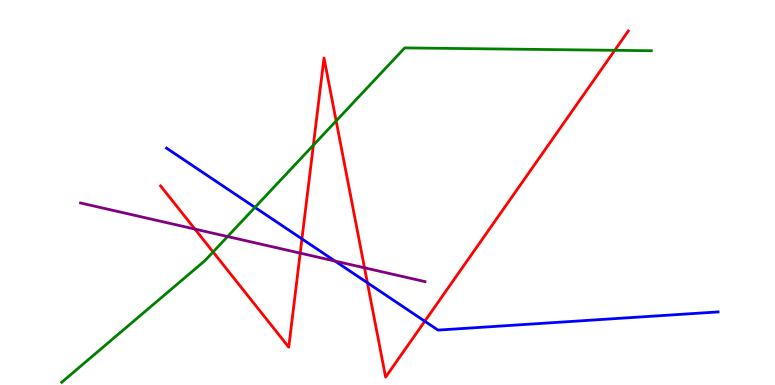[{'lines': ['blue', 'red'], 'intersections': [{'x': 3.9, 'y': 3.79}, {'x': 4.74, 'y': 2.66}, {'x': 5.48, 'y': 1.66}]}, {'lines': ['green', 'red'], 'intersections': [{'x': 2.75, 'y': 3.46}, {'x': 4.04, 'y': 6.23}, {'x': 4.34, 'y': 6.86}, {'x': 7.93, 'y': 8.69}]}, {'lines': ['purple', 'red'], 'intersections': [{'x': 2.51, 'y': 4.05}, {'x': 3.87, 'y': 3.43}, {'x': 4.7, 'y': 3.04}]}, {'lines': ['blue', 'green'], 'intersections': [{'x': 3.29, 'y': 4.61}]}, {'lines': ['blue', 'purple'], 'intersections': [{'x': 4.32, 'y': 3.22}]}, {'lines': ['green', 'purple'], 'intersections': [{'x': 2.94, 'y': 3.86}]}]